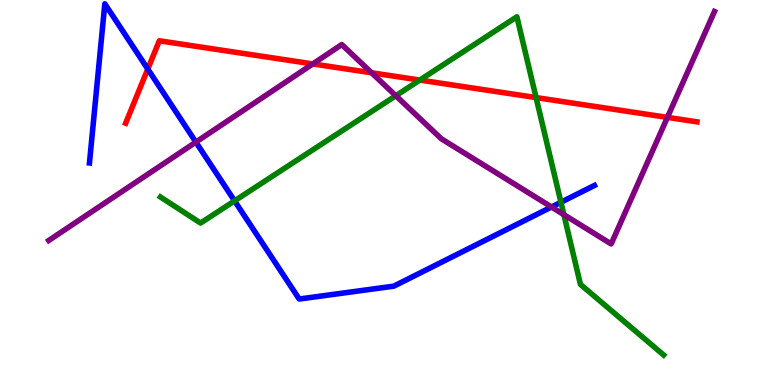[{'lines': ['blue', 'red'], 'intersections': [{'x': 1.91, 'y': 8.21}]}, {'lines': ['green', 'red'], 'intersections': [{'x': 5.42, 'y': 7.92}, {'x': 6.92, 'y': 7.47}]}, {'lines': ['purple', 'red'], 'intersections': [{'x': 4.04, 'y': 8.34}, {'x': 4.79, 'y': 8.11}, {'x': 8.61, 'y': 6.95}]}, {'lines': ['blue', 'green'], 'intersections': [{'x': 3.03, 'y': 4.78}, {'x': 7.24, 'y': 4.75}]}, {'lines': ['blue', 'purple'], 'intersections': [{'x': 2.53, 'y': 6.31}, {'x': 7.12, 'y': 4.62}]}, {'lines': ['green', 'purple'], 'intersections': [{'x': 5.11, 'y': 7.51}, {'x': 7.28, 'y': 4.42}]}]